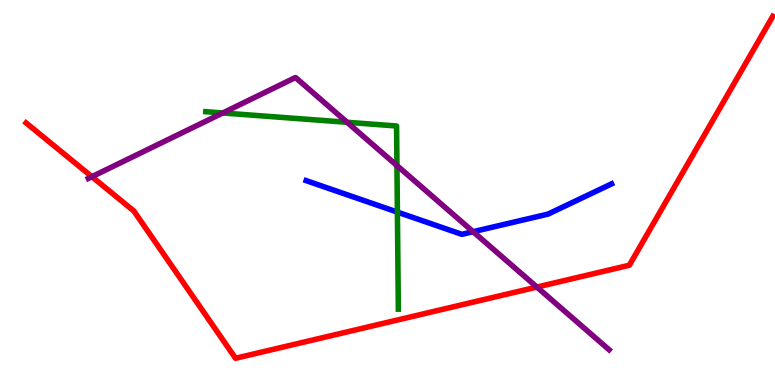[{'lines': ['blue', 'red'], 'intersections': []}, {'lines': ['green', 'red'], 'intersections': []}, {'lines': ['purple', 'red'], 'intersections': [{'x': 1.19, 'y': 5.41}, {'x': 6.93, 'y': 2.54}]}, {'lines': ['blue', 'green'], 'intersections': [{'x': 5.13, 'y': 4.49}]}, {'lines': ['blue', 'purple'], 'intersections': [{'x': 6.1, 'y': 3.98}]}, {'lines': ['green', 'purple'], 'intersections': [{'x': 2.87, 'y': 7.07}, {'x': 4.48, 'y': 6.82}, {'x': 5.12, 'y': 5.7}]}]